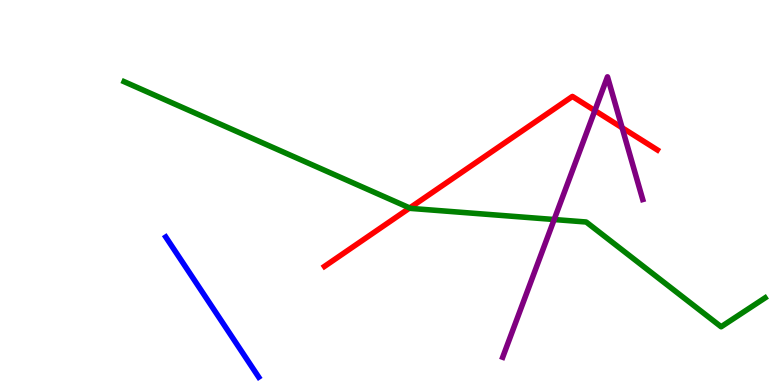[{'lines': ['blue', 'red'], 'intersections': []}, {'lines': ['green', 'red'], 'intersections': [{'x': 5.29, 'y': 4.6}]}, {'lines': ['purple', 'red'], 'intersections': [{'x': 7.68, 'y': 7.13}, {'x': 8.03, 'y': 6.68}]}, {'lines': ['blue', 'green'], 'intersections': []}, {'lines': ['blue', 'purple'], 'intersections': []}, {'lines': ['green', 'purple'], 'intersections': [{'x': 7.15, 'y': 4.3}]}]